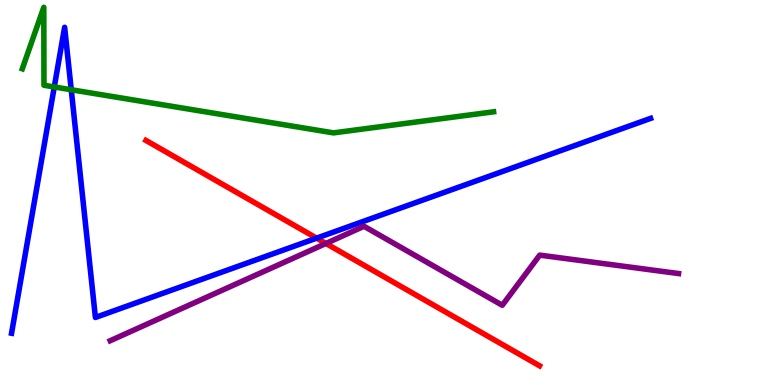[{'lines': ['blue', 'red'], 'intersections': [{'x': 4.09, 'y': 3.81}]}, {'lines': ['green', 'red'], 'intersections': []}, {'lines': ['purple', 'red'], 'intersections': [{'x': 4.21, 'y': 3.68}]}, {'lines': ['blue', 'green'], 'intersections': [{'x': 0.7, 'y': 7.74}, {'x': 0.919, 'y': 7.67}]}, {'lines': ['blue', 'purple'], 'intersections': []}, {'lines': ['green', 'purple'], 'intersections': []}]